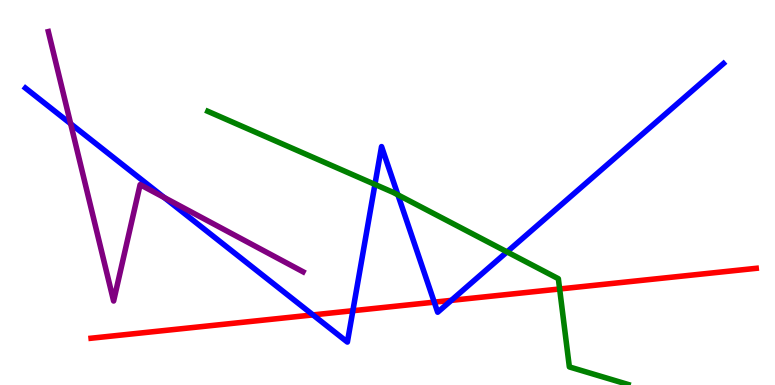[{'lines': ['blue', 'red'], 'intersections': [{'x': 4.04, 'y': 1.82}, {'x': 4.55, 'y': 1.93}, {'x': 5.6, 'y': 2.15}, {'x': 5.82, 'y': 2.2}]}, {'lines': ['green', 'red'], 'intersections': [{'x': 7.22, 'y': 2.49}]}, {'lines': ['purple', 'red'], 'intersections': []}, {'lines': ['blue', 'green'], 'intersections': [{'x': 4.84, 'y': 5.21}, {'x': 5.13, 'y': 4.94}, {'x': 6.54, 'y': 3.46}]}, {'lines': ['blue', 'purple'], 'intersections': [{'x': 0.912, 'y': 6.79}, {'x': 2.12, 'y': 4.87}]}, {'lines': ['green', 'purple'], 'intersections': []}]